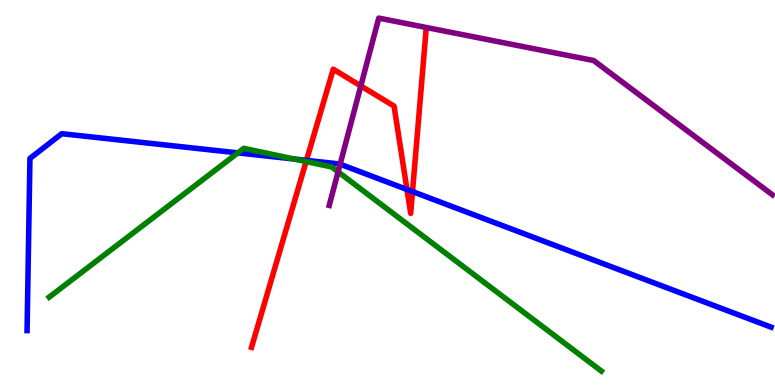[{'lines': ['blue', 'red'], 'intersections': [{'x': 3.95, 'y': 5.83}, {'x': 5.25, 'y': 5.08}, {'x': 5.32, 'y': 5.02}]}, {'lines': ['green', 'red'], 'intersections': [{'x': 3.95, 'y': 5.8}]}, {'lines': ['purple', 'red'], 'intersections': [{'x': 4.66, 'y': 7.77}]}, {'lines': ['blue', 'green'], 'intersections': [{'x': 3.07, 'y': 6.03}, {'x': 3.8, 'y': 5.87}]}, {'lines': ['blue', 'purple'], 'intersections': [{'x': 4.39, 'y': 5.74}]}, {'lines': ['green', 'purple'], 'intersections': [{'x': 4.36, 'y': 5.54}]}]